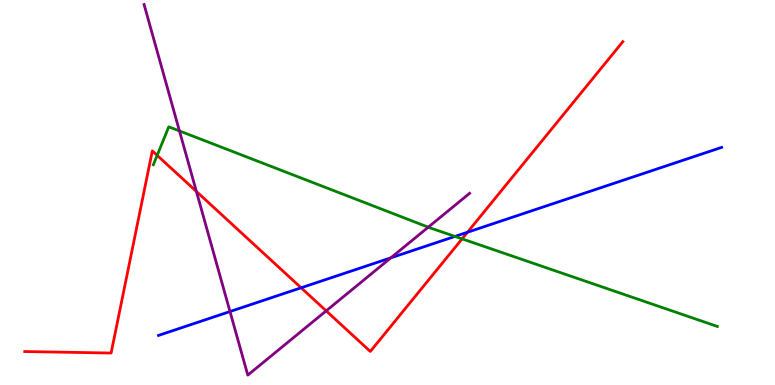[{'lines': ['blue', 'red'], 'intersections': [{'x': 3.89, 'y': 2.52}, {'x': 6.03, 'y': 3.97}]}, {'lines': ['green', 'red'], 'intersections': [{'x': 2.03, 'y': 5.97}, {'x': 5.96, 'y': 3.8}]}, {'lines': ['purple', 'red'], 'intersections': [{'x': 2.53, 'y': 5.03}, {'x': 4.21, 'y': 1.93}]}, {'lines': ['blue', 'green'], 'intersections': [{'x': 5.87, 'y': 3.86}]}, {'lines': ['blue', 'purple'], 'intersections': [{'x': 2.97, 'y': 1.91}, {'x': 5.04, 'y': 3.3}]}, {'lines': ['green', 'purple'], 'intersections': [{'x': 2.32, 'y': 6.6}, {'x': 5.53, 'y': 4.1}]}]